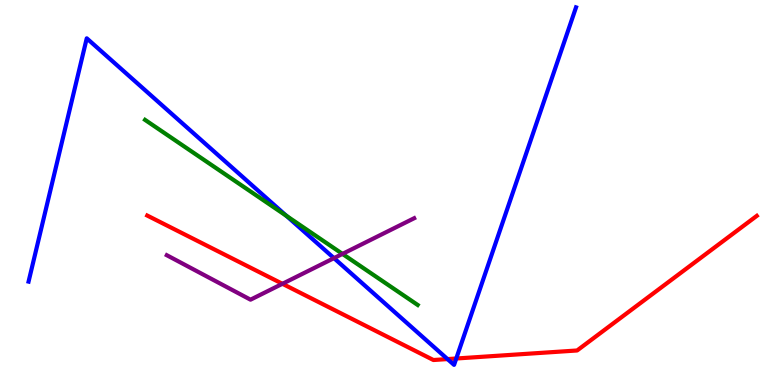[{'lines': ['blue', 'red'], 'intersections': [{'x': 5.77, 'y': 0.673}, {'x': 5.89, 'y': 0.688}]}, {'lines': ['green', 'red'], 'intersections': []}, {'lines': ['purple', 'red'], 'intersections': [{'x': 3.64, 'y': 2.63}]}, {'lines': ['blue', 'green'], 'intersections': [{'x': 3.7, 'y': 4.39}]}, {'lines': ['blue', 'purple'], 'intersections': [{'x': 4.31, 'y': 3.3}]}, {'lines': ['green', 'purple'], 'intersections': [{'x': 4.42, 'y': 3.41}]}]